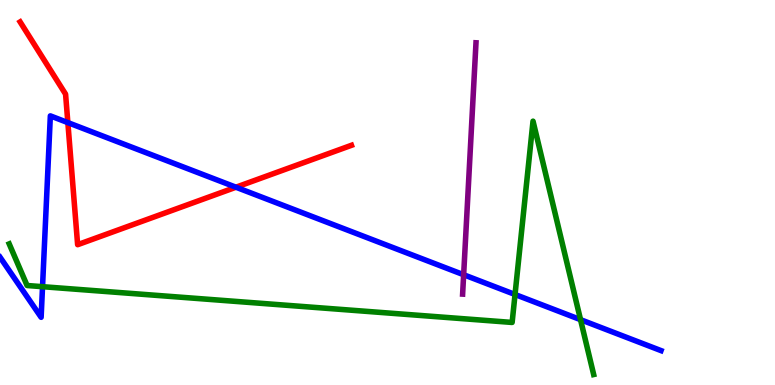[{'lines': ['blue', 'red'], 'intersections': [{'x': 0.876, 'y': 6.82}, {'x': 3.04, 'y': 5.14}]}, {'lines': ['green', 'red'], 'intersections': []}, {'lines': ['purple', 'red'], 'intersections': []}, {'lines': ['blue', 'green'], 'intersections': [{'x': 0.549, 'y': 2.55}, {'x': 6.65, 'y': 2.35}, {'x': 7.49, 'y': 1.7}]}, {'lines': ['blue', 'purple'], 'intersections': [{'x': 5.98, 'y': 2.86}]}, {'lines': ['green', 'purple'], 'intersections': []}]